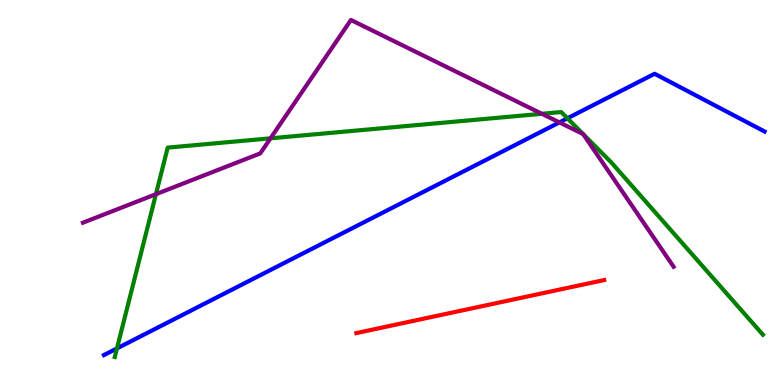[{'lines': ['blue', 'red'], 'intersections': []}, {'lines': ['green', 'red'], 'intersections': []}, {'lines': ['purple', 'red'], 'intersections': []}, {'lines': ['blue', 'green'], 'intersections': [{'x': 1.51, 'y': 0.95}, {'x': 7.32, 'y': 6.93}]}, {'lines': ['blue', 'purple'], 'intersections': [{'x': 7.22, 'y': 6.82}]}, {'lines': ['green', 'purple'], 'intersections': [{'x': 2.01, 'y': 4.96}, {'x': 3.49, 'y': 6.41}, {'x': 6.99, 'y': 7.04}, {'x': 7.52, 'y': 6.52}, {'x': 7.53, 'y': 6.51}]}]